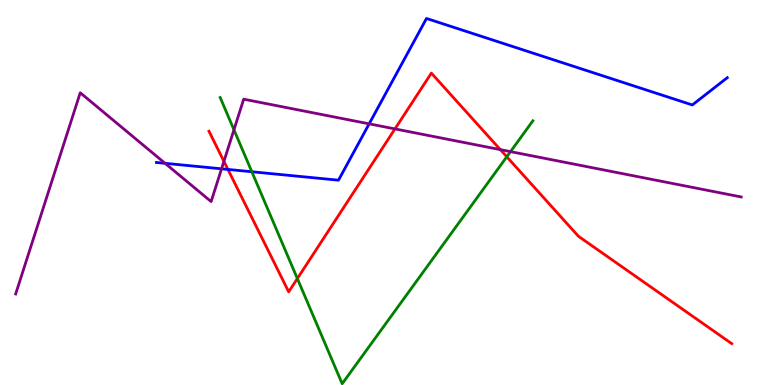[{'lines': ['blue', 'red'], 'intersections': [{'x': 2.94, 'y': 5.6}]}, {'lines': ['green', 'red'], 'intersections': [{'x': 3.84, 'y': 2.76}, {'x': 6.54, 'y': 5.93}]}, {'lines': ['purple', 'red'], 'intersections': [{'x': 2.89, 'y': 5.81}, {'x': 5.1, 'y': 6.65}, {'x': 6.46, 'y': 6.11}]}, {'lines': ['blue', 'green'], 'intersections': [{'x': 3.25, 'y': 5.54}]}, {'lines': ['blue', 'purple'], 'intersections': [{'x': 2.13, 'y': 5.76}, {'x': 2.86, 'y': 5.62}, {'x': 4.76, 'y': 6.78}]}, {'lines': ['green', 'purple'], 'intersections': [{'x': 3.02, 'y': 6.63}, {'x': 6.59, 'y': 6.06}]}]